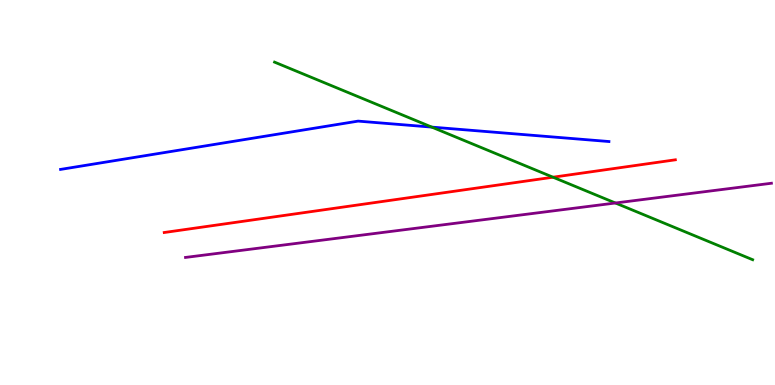[{'lines': ['blue', 'red'], 'intersections': []}, {'lines': ['green', 'red'], 'intersections': [{'x': 7.14, 'y': 5.4}]}, {'lines': ['purple', 'red'], 'intersections': []}, {'lines': ['blue', 'green'], 'intersections': [{'x': 5.57, 'y': 6.7}]}, {'lines': ['blue', 'purple'], 'intersections': []}, {'lines': ['green', 'purple'], 'intersections': [{'x': 7.94, 'y': 4.73}]}]